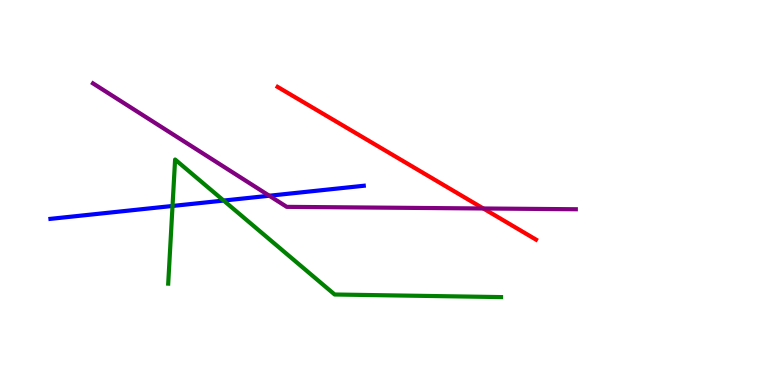[{'lines': ['blue', 'red'], 'intersections': []}, {'lines': ['green', 'red'], 'intersections': []}, {'lines': ['purple', 'red'], 'intersections': [{'x': 6.24, 'y': 4.58}]}, {'lines': ['blue', 'green'], 'intersections': [{'x': 2.23, 'y': 4.65}, {'x': 2.89, 'y': 4.79}]}, {'lines': ['blue', 'purple'], 'intersections': [{'x': 3.47, 'y': 4.92}]}, {'lines': ['green', 'purple'], 'intersections': []}]